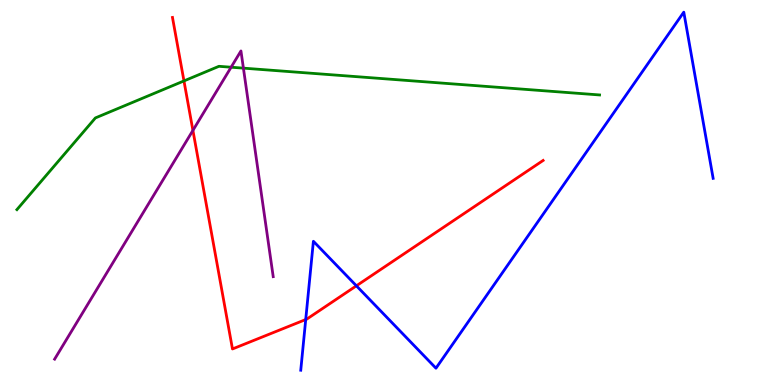[{'lines': ['blue', 'red'], 'intersections': [{'x': 3.94, 'y': 1.7}, {'x': 4.6, 'y': 2.58}]}, {'lines': ['green', 'red'], 'intersections': [{'x': 2.37, 'y': 7.9}]}, {'lines': ['purple', 'red'], 'intersections': [{'x': 2.49, 'y': 6.61}]}, {'lines': ['blue', 'green'], 'intersections': []}, {'lines': ['blue', 'purple'], 'intersections': []}, {'lines': ['green', 'purple'], 'intersections': [{'x': 2.98, 'y': 8.25}, {'x': 3.14, 'y': 8.23}]}]